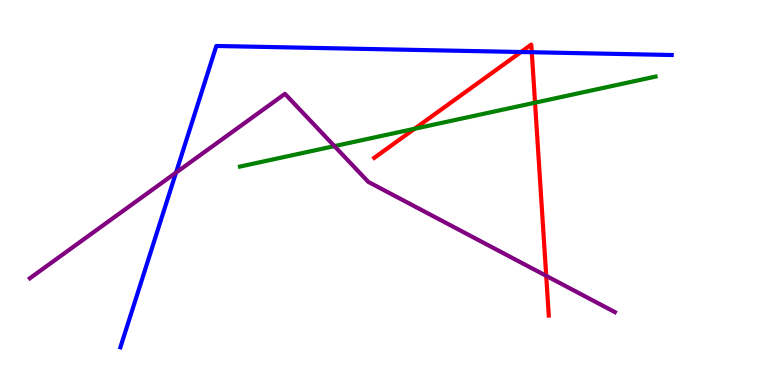[{'lines': ['blue', 'red'], 'intersections': [{'x': 6.72, 'y': 8.65}, {'x': 6.86, 'y': 8.64}]}, {'lines': ['green', 'red'], 'intersections': [{'x': 5.35, 'y': 6.66}, {'x': 6.9, 'y': 7.33}]}, {'lines': ['purple', 'red'], 'intersections': [{'x': 7.05, 'y': 2.84}]}, {'lines': ['blue', 'green'], 'intersections': []}, {'lines': ['blue', 'purple'], 'intersections': [{'x': 2.27, 'y': 5.52}]}, {'lines': ['green', 'purple'], 'intersections': [{'x': 4.32, 'y': 6.2}]}]